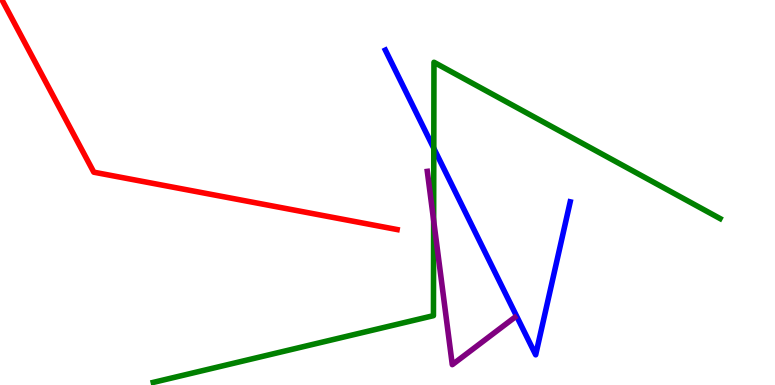[{'lines': ['blue', 'red'], 'intersections': []}, {'lines': ['green', 'red'], 'intersections': []}, {'lines': ['purple', 'red'], 'intersections': []}, {'lines': ['blue', 'green'], 'intersections': [{'x': 5.6, 'y': 6.15}]}, {'lines': ['blue', 'purple'], 'intersections': []}, {'lines': ['green', 'purple'], 'intersections': [{'x': 5.6, 'y': 4.27}]}]